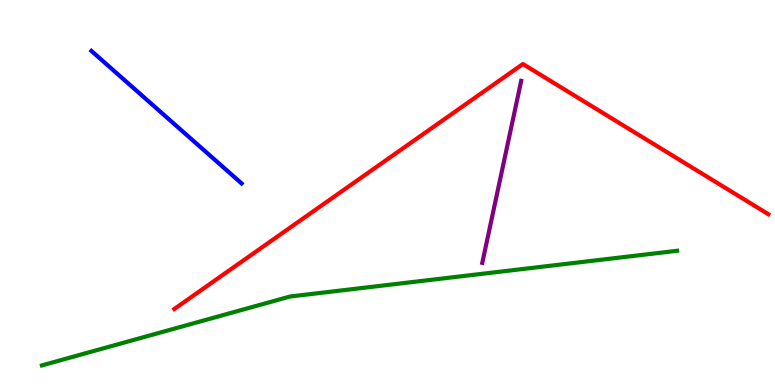[{'lines': ['blue', 'red'], 'intersections': []}, {'lines': ['green', 'red'], 'intersections': []}, {'lines': ['purple', 'red'], 'intersections': []}, {'lines': ['blue', 'green'], 'intersections': []}, {'lines': ['blue', 'purple'], 'intersections': []}, {'lines': ['green', 'purple'], 'intersections': []}]